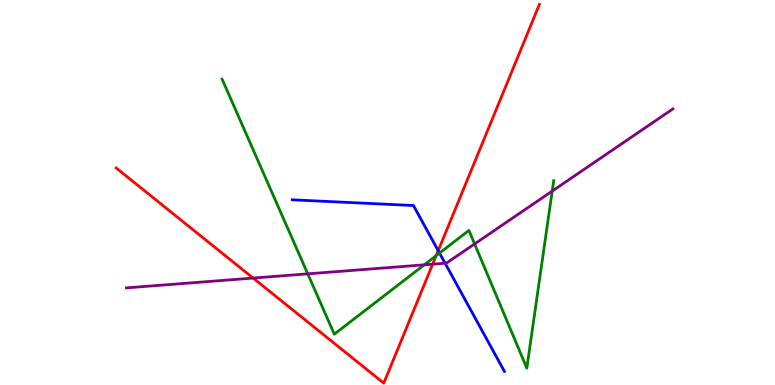[{'lines': ['blue', 'red'], 'intersections': [{'x': 5.65, 'y': 3.49}]}, {'lines': ['green', 'red'], 'intersections': [{'x': 5.63, 'y': 3.36}]}, {'lines': ['purple', 'red'], 'intersections': [{'x': 3.27, 'y': 2.78}, {'x': 5.58, 'y': 3.14}]}, {'lines': ['blue', 'green'], 'intersections': [{'x': 5.67, 'y': 3.43}]}, {'lines': ['blue', 'purple'], 'intersections': [{'x': 5.74, 'y': 3.16}]}, {'lines': ['green', 'purple'], 'intersections': [{'x': 3.97, 'y': 2.89}, {'x': 5.47, 'y': 3.12}, {'x': 6.12, 'y': 3.66}, {'x': 7.13, 'y': 5.04}]}]